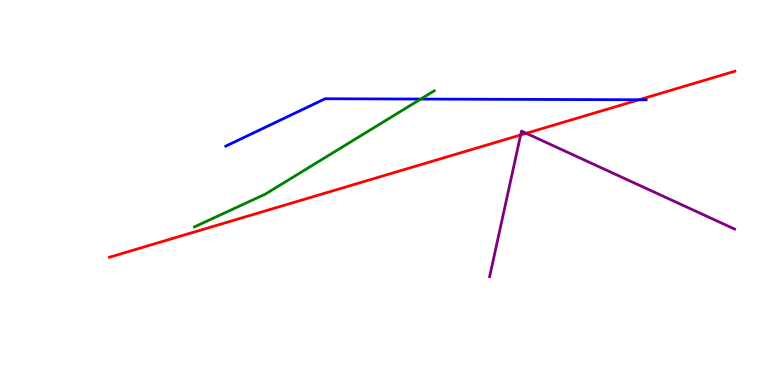[{'lines': ['blue', 'red'], 'intersections': [{'x': 8.25, 'y': 7.41}]}, {'lines': ['green', 'red'], 'intersections': []}, {'lines': ['purple', 'red'], 'intersections': [{'x': 6.72, 'y': 6.49}, {'x': 6.79, 'y': 6.54}]}, {'lines': ['blue', 'green'], 'intersections': [{'x': 5.43, 'y': 7.43}]}, {'lines': ['blue', 'purple'], 'intersections': []}, {'lines': ['green', 'purple'], 'intersections': []}]